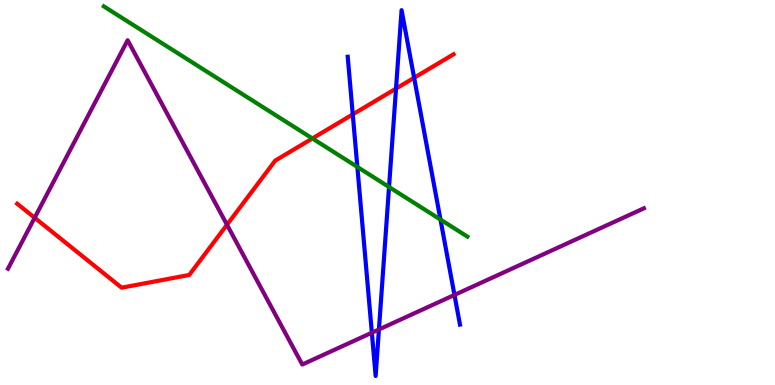[{'lines': ['blue', 'red'], 'intersections': [{'x': 4.55, 'y': 7.03}, {'x': 5.11, 'y': 7.7}, {'x': 5.34, 'y': 7.98}]}, {'lines': ['green', 'red'], 'intersections': [{'x': 4.03, 'y': 6.4}]}, {'lines': ['purple', 'red'], 'intersections': [{'x': 0.447, 'y': 4.34}, {'x': 2.93, 'y': 4.16}]}, {'lines': ['blue', 'green'], 'intersections': [{'x': 4.61, 'y': 5.66}, {'x': 5.02, 'y': 5.14}, {'x': 5.68, 'y': 4.3}]}, {'lines': ['blue', 'purple'], 'intersections': [{'x': 4.8, 'y': 1.36}, {'x': 4.89, 'y': 1.44}, {'x': 5.86, 'y': 2.34}]}, {'lines': ['green', 'purple'], 'intersections': []}]